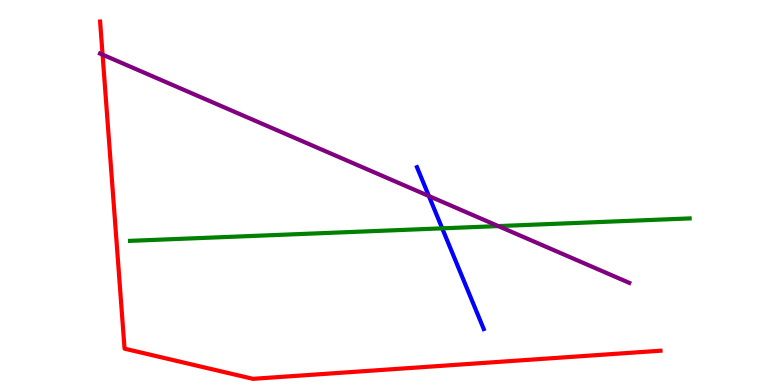[{'lines': ['blue', 'red'], 'intersections': []}, {'lines': ['green', 'red'], 'intersections': []}, {'lines': ['purple', 'red'], 'intersections': [{'x': 1.32, 'y': 8.58}]}, {'lines': ['blue', 'green'], 'intersections': [{'x': 5.71, 'y': 4.07}]}, {'lines': ['blue', 'purple'], 'intersections': [{'x': 5.53, 'y': 4.91}]}, {'lines': ['green', 'purple'], 'intersections': [{'x': 6.43, 'y': 4.13}]}]